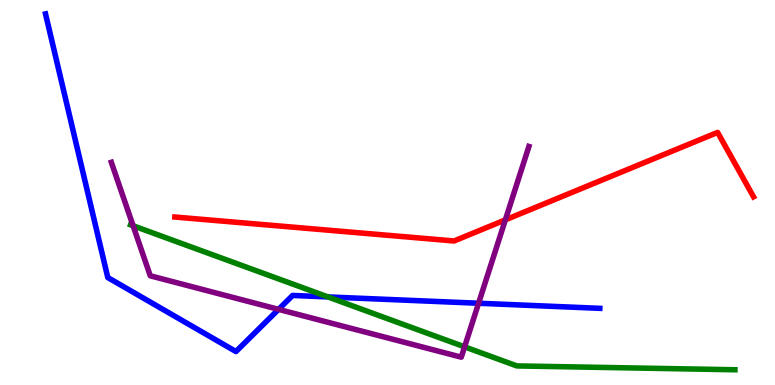[{'lines': ['blue', 'red'], 'intersections': []}, {'lines': ['green', 'red'], 'intersections': []}, {'lines': ['purple', 'red'], 'intersections': [{'x': 6.52, 'y': 4.29}]}, {'lines': ['blue', 'green'], 'intersections': [{'x': 4.23, 'y': 2.29}]}, {'lines': ['blue', 'purple'], 'intersections': [{'x': 3.59, 'y': 1.96}, {'x': 6.18, 'y': 2.12}]}, {'lines': ['green', 'purple'], 'intersections': [{'x': 1.72, 'y': 4.14}, {'x': 5.99, 'y': 0.991}]}]